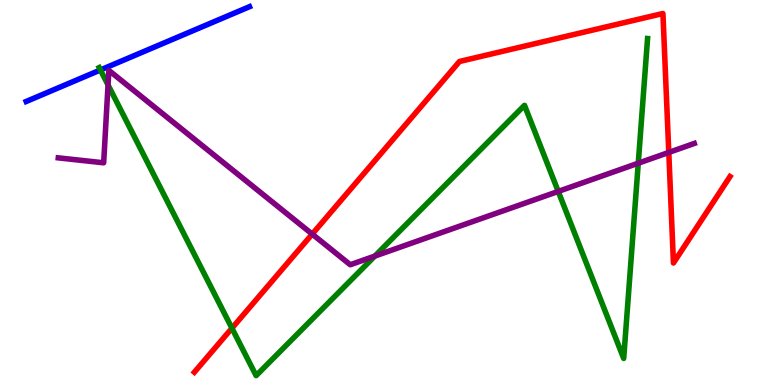[{'lines': ['blue', 'red'], 'intersections': []}, {'lines': ['green', 'red'], 'intersections': [{'x': 2.99, 'y': 1.48}]}, {'lines': ['purple', 'red'], 'intersections': [{'x': 4.03, 'y': 3.92}, {'x': 8.63, 'y': 6.04}]}, {'lines': ['blue', 'green'], 'intersections': [{'x': 1.3, 'y': 8.18}]}, {'lines': ['blue', 'purple'], 'intersections': []}, {'lines': ['green', 'purple'], 'intersections': [{'x': 1.39, 'y': 7.79}, {'x': 4.84, 'y': 3.35}, {'x': 7.2, 'y': 5.03}, {'x': 8.24, 'y': 5.76}]}]